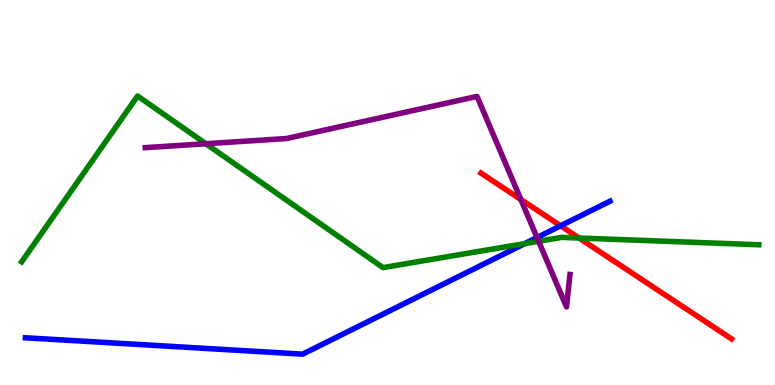[{'lines': ['blue', 'red'], 'intersections': [{'x': 7.23, 'y': 4.14}]}, {'lines': ['green', 'red'], 'intersections': [{'x': 7.47, 'y': 3.82}]}, {'lines': ['purple', 'red'], 'intersections': [{'x': 6.72, 'y': 4.82}]}, {'lines': ['blue', 'green'], 'intersections': [{'x': 6.77, 'y': 3.67}]}, {'lines': ['blue', 'purple'], 'intersections': [{'x': 6.93, 'y': 3.83}]}, {'lines': ['green', 'purple'], 'intersections': [{'x': 2.66, 'y': 6.27}, {'x': 6.95, 'y': 3.73}]}]